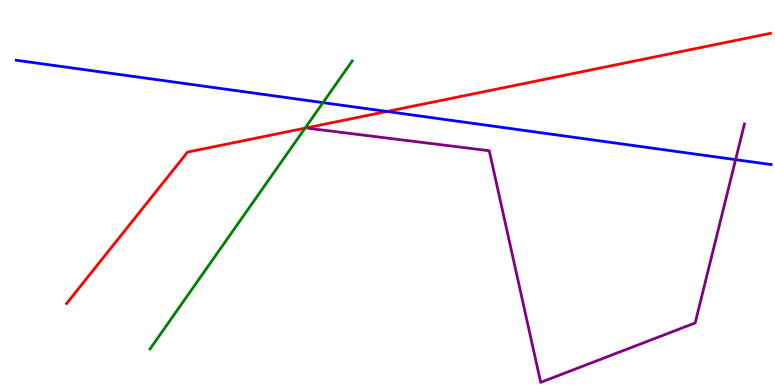[{'lines': ['blue', 'red'], 'intersections': [{'x': 4.99, 'y': 7.1}]}, {'lines': ['green', 'red'], 'intersections': [{'x': 3.94, 'y': 6.67}]}, {'lines': ['purple', 'red'], 'intersections': []}, {'lines': ['blue', 'green'], 'intersections': [{'x': 4.17, 'y': 7.33}]}, {'lines': ['blue', 'purple'], 'intersections': [{'x': 9.49, 'y': 5.85}]}, {'lines': ['green', 'purple'], 'intersections': []}]